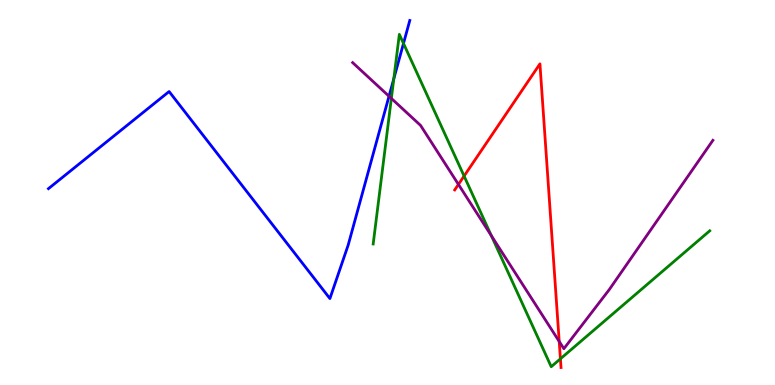[{'lines': ['blue', 'red'], 'intersections': []}, {'lines': ['green', 'red'], 'intersections': [{'x': 5.99, 'y': 5.43}, {'x': 7.23, 'y': 0.68}]}, {'lines': ['purple', 'red'], 'intersections': [{'x': 5.92, 'y': 5.21}, {'x': 7.22, 'y': 1.13}]}, {'lines': ['blue', 'green'], 'intersections': [{'x': 5.08, 'y': 7.95}, {'x': 5.21, 'y': 8.87}]}, {'lines': ['blue', 'purple'], 'intersections': [{'x': 5.02, 'y': 7.5}]}, {'lines': ['green', 'purple'], 'intersections': [{'x': 5.05, 'y': 7.44}, {'x': 6.34, 'y': 3.88}]}]